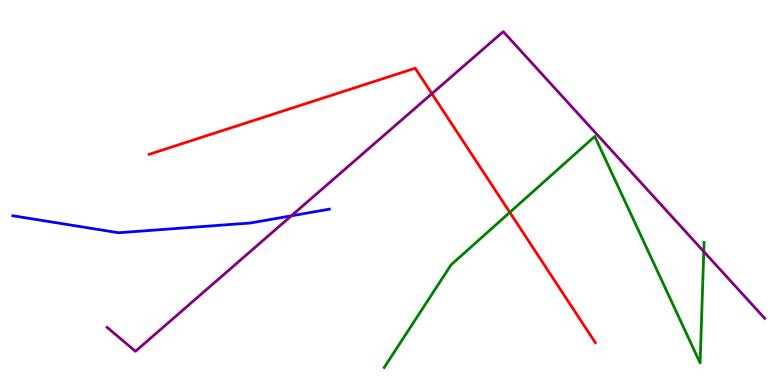[{'lines': ['blue', 'red'], 'intersections': []}, {'lines': ['green', 'red'], 'intersections': [{'x': 6.58, 'y': 4.48}]}, {'lines': ['purple', 'red'], 'intersections': [{'x': 5.57, 'y': 7.57}]}, {'lines': ['blue', 'green'], 'intersections': []}, {'lines': ['blue', 'purple'], 'intersections': [{'x': 3.76, 'y': 4.39}]}, {'lines': ['green', 'purple'], 'intersections': [{'x': 9.08, 'y': 3.47}]}]